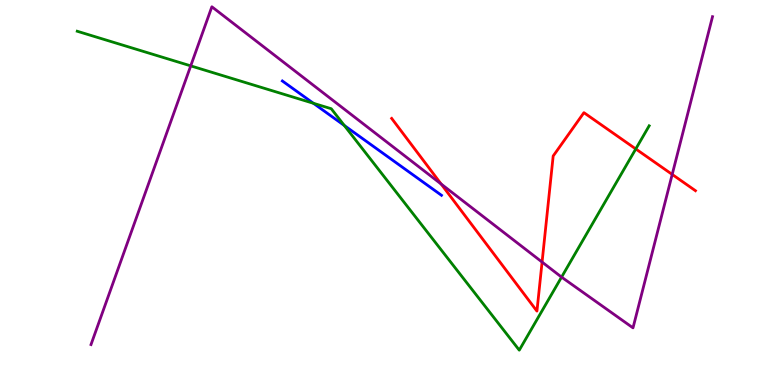[{'lines': ['blue', 'red'], 'intersections': []}, {'lines': ['green', 'red'], 'intersections': [{'x': 8.2, 'y': 6.13}]}, {'lines': ['purple', 'red'], 'intersections': [{'x': 5.69, 'y': 5.22}, {'x': 6.99, 'y': 3.19}, {'x': 8.67, 'y': 5.47}]}, {'lines': ['blue', 'green'], 'intersections': [{'x': 4.04, 'y': 7.32}, {'x': 4.44, 'y': 6.74}]}, {'lines': ['blue', 'purple'], 'intersections': []}, {'lines': ['green', 'purple'], 'intersections': [{'x': 2.46, 'y': 8.29}, {'x': 7.25, 'y': 2.8}]}]